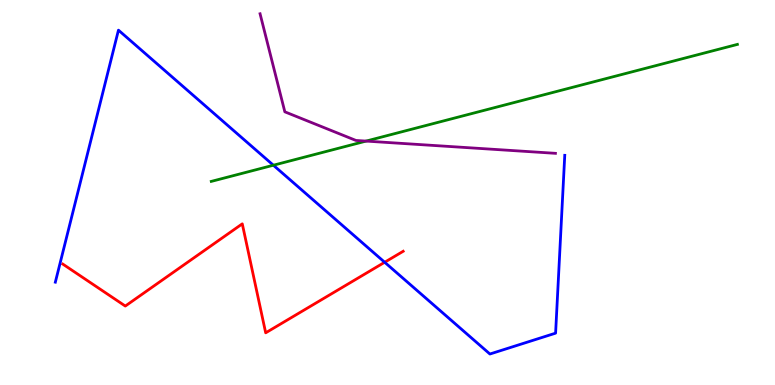[{'lines': ['blue', 'red'], 'intersections': [{'x': 4.96, 'y': 3.19}]}, {'lines': ['green', 'red'], 'intersections': []}, {'lines': ['purple', 'red'], 'intersections': []}, {'lines': ['blue', 'green'], 'intersections': [{'x': 3.53, 'y': 5.71}]}, {'lines': ['blue', 'purple'], 'intersections': []}, {'lines': ['green', 'purple'], 'intersections': [{'x': 4.72, 'y': 6.34}]}]